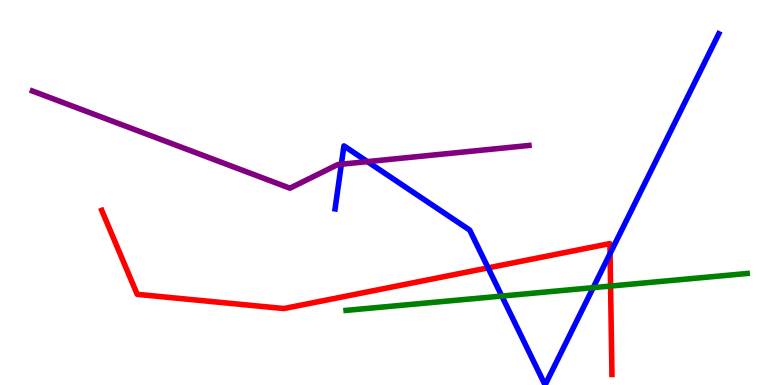[{'lines': ['blue', 'red'], 'intersections': [{'x': 6.3, 'y': 3.04}, {'x': 7.87, 'y': 3.41}]}, {'lines': ['green', 'red'], 'intersections': [{'x': 7.88, 'y': 2.57}]}, {'lines': ['purple', 'red'], 'intersections': []}, {'lines': ['blue', 'green'], 'intersections': [{'x': 6.47, 'y': 2.31}, {'x': 7.65, 'y': 2.53}]}, {'lines': ['blue', 'purple'], 'intersections': [{'x': 4.4, 'y': 5.73}, {'x': 4.74, 'y': 5.8}]}, {'lines': ['green', 'purple'], 'intersections': []}]